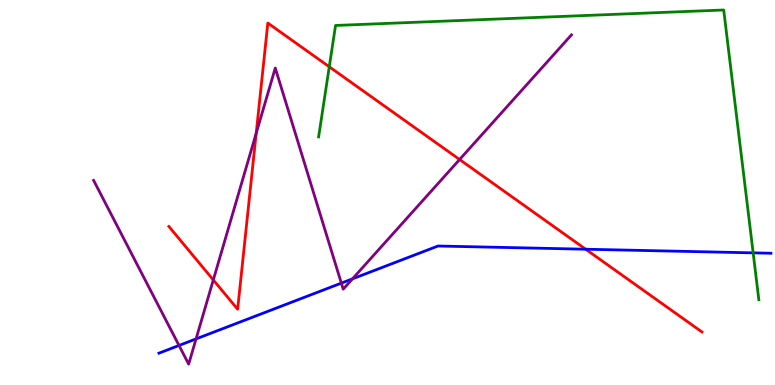[{'lines': ['blue', 'red'], 'intersections': [{'x': 7.56, 'y': 3.53}]}, {'lines': ['green', 'red'], 'intersections': [{'x': 4.25, 'y': 8.27}]}, {'lines': ['purple', 'red'], 'intersections': [{'x': 2.75, 'y': 2.73}, {'x': 3.31, 'y': 6.54}, {'x': 5.93, 'y': 5.86}]}, {'lines': ['blue', 'green'], 'intersections': [{'x': 9.72, 'y': 3.43}]}, {'lines': ['blue', 'purple'], 'intersections': [{'x': 2.31, 'y': 1.03}, {'x': 2.53, 'y': 1.2}, {'x': 4.4, 'y': 2.65}, {'x': 4.55, 'y': 2.76}]}, {'lines': ['green', 'purple'], 'intersections': []}]